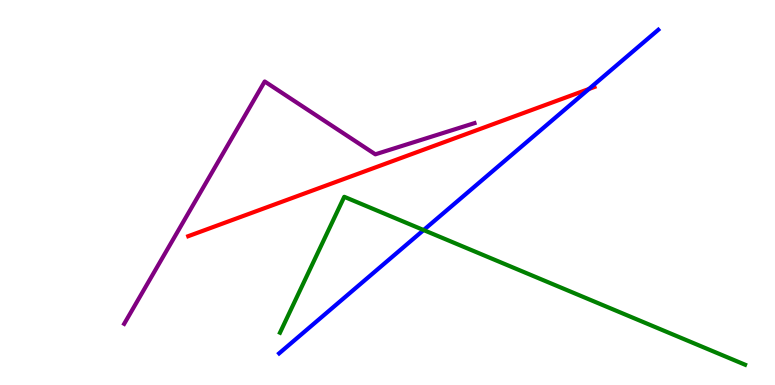[{'lines': ['blue', 'red'], 'intersections': [{'x': 7.6, 'y': 7.69}]}, {'lines': ['green', 'red'], 'intersections': []}, {'lines': ['purple', 'red'], 'intersections': []}, {'lines': ['blue', 'green'], 'intersections': [{'x': 5.47, 'y': 4.02}]}, {'lines': ['blue', 'purple'], 'intersections': []}, {'lines': ['green', 'purple'], 'intersections': []}]